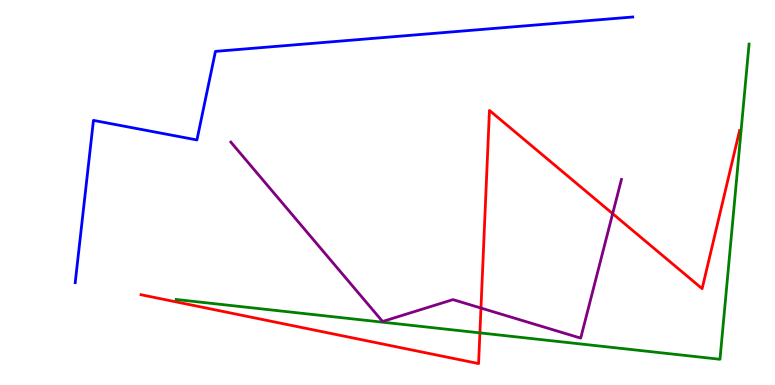[{'lines': ['blue', 'red'], 'intersections': []}, {'lines': ['green', 'red'], 'intersections': [{'x': 6.19, 'y': 1.35}]}, {'lines': ['purple', 'red'], 'intersections': [{'x': 6.21, 'y': 2.0}, {'x': 7.91, 'y': 4.45}]}, {'lines': ['blue', 'green'], 'intersections': []}, {'lines': ['blue', 'purple'], 'intersections': []}, {'lines': ['green', 'purple'], 'intersections': []}]